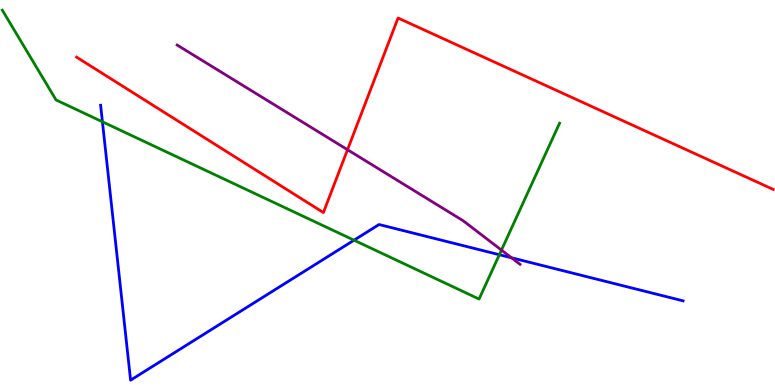[{'lines': ['blue', 'red'], 'intersections': []}, {'lines': ['green', 'red'], 'intersections': []}, {'lines': ['purple', 'red'], 'intersections': [{'x': 4.48, 'y': 6.11}]}, {'lines': ['blue', 'green'], 'intersections': [{'x': 1.32, 'y': 6.84}, {'x': 4.57, 'y': 3.76}, {'x': 6.44, 'y': 3.38}]}, {'lines': ['blue', 'purple'], 'intersections': [{'x': 6.6, 'y': 3.3}]}, {'lines': ['green', 'purple'], 'intersections': [{'x': 6.47, 'y': 3.5}]}]